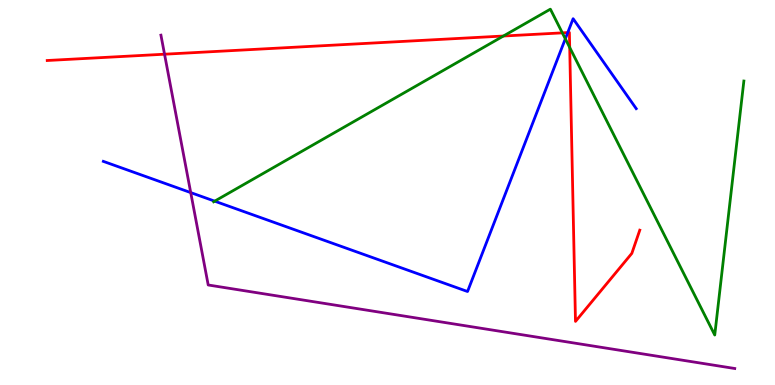[{'lines': ['blue', 'red'], 'intersections': [{'x': 7.33, 'y': 9.15}]}, {'lines': ['green', 'red'], 'intersections': [{'x': 6.5, 'y': 9.06}, {'x': 7.26, 'y': 9.15}, {'x': 7.35, 'y': 8.77}]}, {'lines': ['purple', 'red'], 'intersections': [{'x': 2.12, 'y': 8.59}]}, {'lines': ['blue', 'green'], 'intersections': [{'x': 2.77, 'y': 4.78}, {'x': 7.29, 'y': 8.99}]}, {'lines': ['blue', 'purple'], 'intersections': [{'x': 2.46, 'y': 5.0}]}, {'lines': ['green', 'purple'], 'intersections': []}]